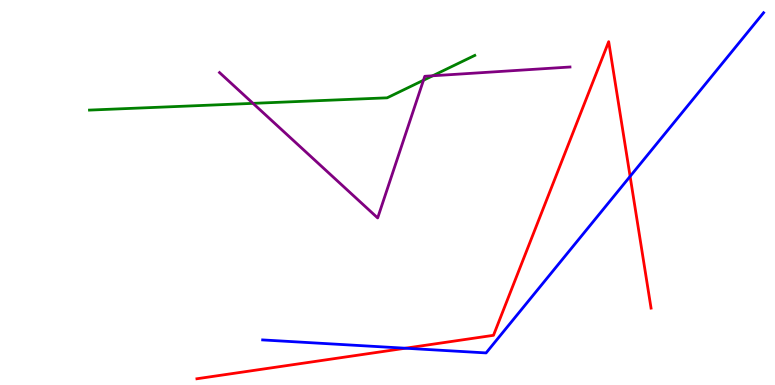[{'lines': ['blue', 'red'], 'intersections': [{'x': 5.23, 'y': 0.955}, {'x': 8.13, 'y': 5.42}]}, {'lines': ['green', 'red'], 'intersections': []}, {'lines': ['purple', 'red'], 'intersections': []}, {'lines': ['blue', 'green'], 'intersections': []}, {'lines': ['blue', 'purple'], 'intersections': []}, {'lines': ['green', 'purple'], 'intersections': [{'x': 3.26, 'y': 7.32}, {'x': 5.46, 'y': 7.92}, {'x': 5.58, 'y': 8.03}]}]